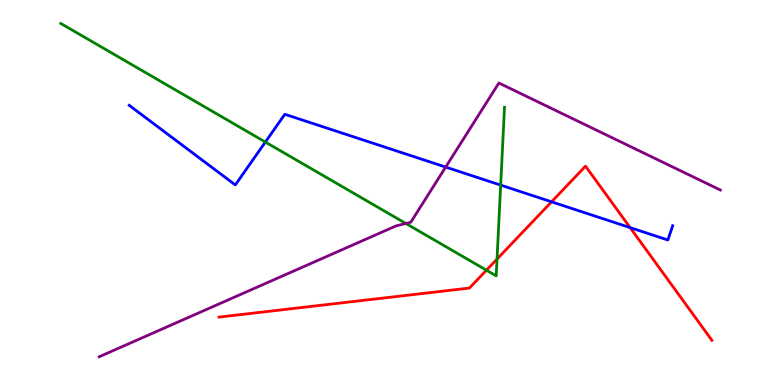[{'lines': ['blue', 'red'], 'intersections': [{'x': 7.12, 'y': 4.76}, {'x': 8.13, 'y': 4.09}]}, {'lines': ['green', 'red'], 'intersections': [{'x': 6.28, 'y': 2.98}, {'x': 6.41, 'y': 3.27}]}, {'lines': ['purple', 'red'], 'intersections': []}, {'lines': ['blue', 'green'], 'intersections': [{'x': 3.42, 'y': 6.31}, {'x': 6.46, 'y': 5.19}]}, {'lines': ['blue', 'purple'], 'intersections': [{'x': 5.75, 'y': 5.66}]}, {'lines': ['green', 'purple'], 'intersections': [{'x': 5.24, 'y': 4.2}]}]